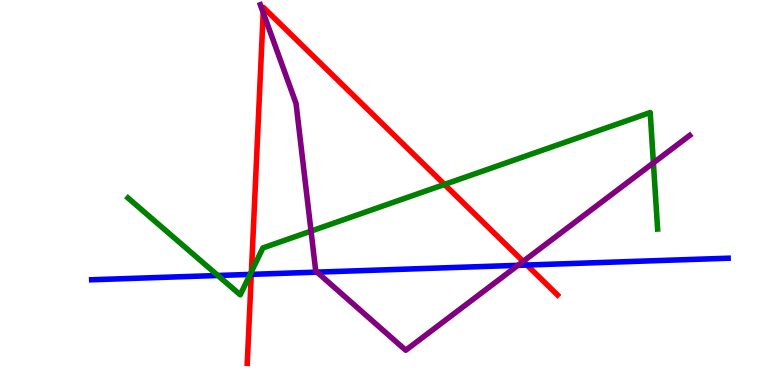[{'lines': ['blue', 'red'], 'intersections': [{'x': 3.24, 'y': 2.87}, {'x': 6.8, 'y': 3.12}]}, {'lines': ['green', 'red'], 'intersections': [{'x': 3.24, 'y': 2.94}, {'x': 5.74, 'y': 5.21}]}, {'lines': ['purple', 'red'], 'intersections': [{'x': 3.4, 'y': 9.67}, {'x': 6.75, 'y': 3.21}]}, {'lines': ['blue', 'green'], 'intersections': [{'x': 2.81, 'y': 2.84}, {'x': 3.23, 'y': 2.87}]}, {'lines': ['blue', 'purple'], 'intersections': [{'x': 4.09, 'y': 2.93}, {'x': 6.68, 'y': 3.11}]}, {'lines': ['green', 'purple'], 'intersections': [{'x': 4.01, 'y': 4.0}, {'x': 8.43, 'y': 5.77}]}]